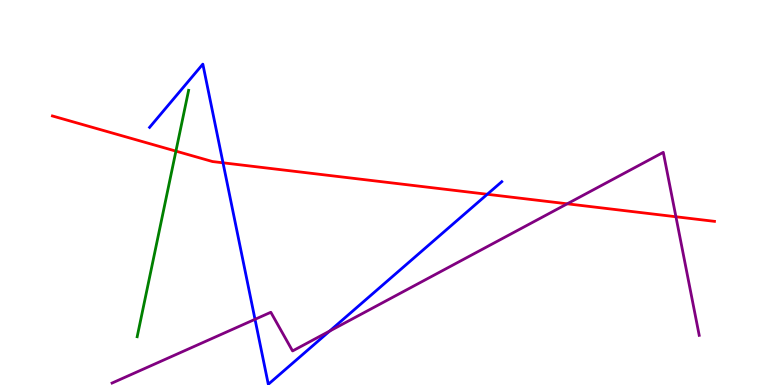[{'lines': ['blue', 'red'], 'intersections': [{'x': 2.88, 'y': 5.77}, {'x': 6.29, 'y': 4.95}]}, {'lines': ['green', 'red'], 'intersections': [{'x': 2.27, 'y': 6.07}]}, {'lines': ['purple', 'red'], 'intersections': [{'x': 7.32, 'y': 4.71}, {'x': 8.72, 'y': 4.37}]}, {'lines': ['blue', 'green'], 'intersections': []}, {'lines': ['blue', 'purple'], 'intersections': [{'x': 3.29, 'y': 1.71}, {'x': 4.25, 'y': 1.4}]}, {'lines': ['green', 'purple'], 'intersections': []}]